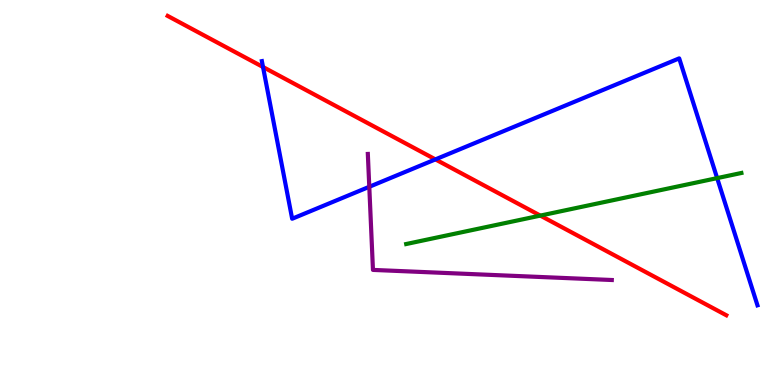[{'lines': ['blue', 'red'], 'intersections': [{'x': 3.39, 'y': 8.26}, {'x': 5.62, 'y': 5.86}]}, {'lines': ['green', 'red'], 'intersections': [{'x': 6.97, 'y': 4.4}]}, {'lines': ['purple', 'red'], 'intersections': []}, {'lines': ['blue', 'green'], 'intersections': [{'x': 9.25, 'y': 5.37}]}, {'lines': ['blue', 'purple'], 'intersections': [{'x': 4.76, 'y': 5.15}]}, {'lines': ['green', 'purple'], 'intersections': []}]